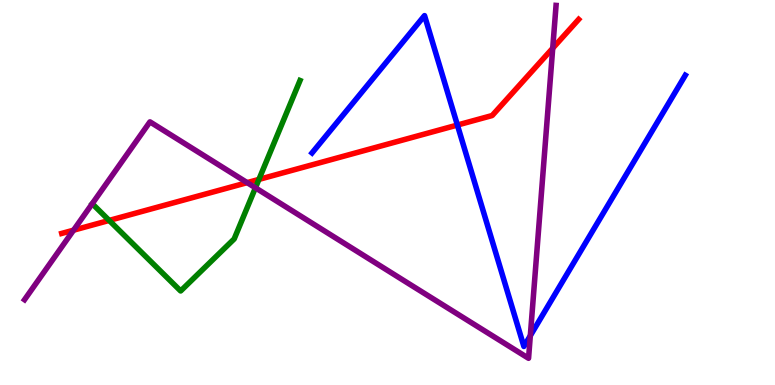[{'lines': ['blue', 'red'], 'intersections': [{'x': 5.9, 'y': 6.75}]}, {'lines': ['green', 'red'], 'intersections': [{'x': 1.41, 'y': 4.27}, {'x': 3.34, 'y': 5.34}]}, {'lines': ['purple', 'red'], 'intersections': [{'x': 0.949, 'y': 4.02}, {'x': 3.19, 'y': 5.26}, {'x': 7.13, 'y': 8.75}]}, {'lines': ['blue', 'green'], 'intersections': []}, {'lines': ['blue', 'purple'], 'intersections': [{'x': 6.84, 'y': 1.28}]}, {'lines': ['green', 'purple'], 'intersections': [{'x': 3.3, 'y': 5.12}]}]